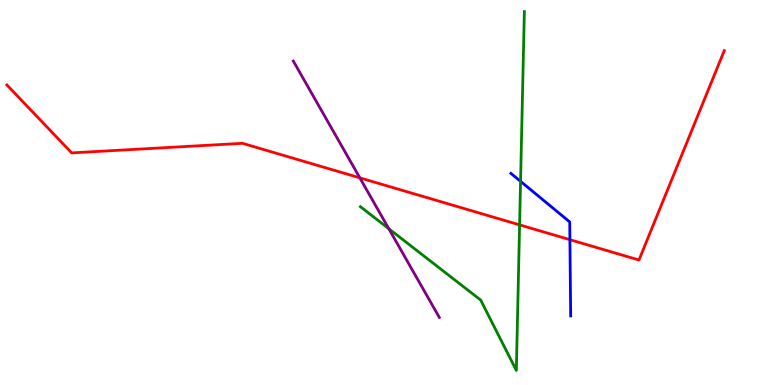[{'lines': ['blue', 'red'], 'intersections': [{'x': 7.35, 'y': 3.77}]}, {'lines': ['green', 'red'], 'intersections': [{'x': 6.7, 'y': 4.16}]}, {'lines': ['purple', 'red'], 'intersections': [{'x': 4.64, 'y': 5.38}]}, {'lines': ['blue', 'green'], 'intersections': [{'x': 6.72, 'y': 5.29}]}, {'lines': ['blue', 'purple'], 'intersections': []}, {'lines': ['green', 'purple'], 'intersections': [{'x': 5.02, 'y': 4.06}]}]